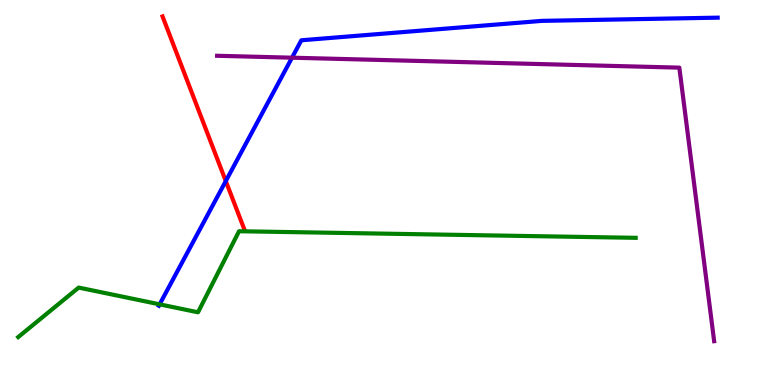[{'lines': ['blue', 'red'], 'intersections': [{'x': 2.91, 'y': 5.3}]}, {'lines': ['green', 'red'], 'intersections': []}, {'lines': ['purple', 'red'], 'intersections': []}, {'lines': ['blue', 'green'], 'intersections': [{'x': 2.06, 'y': 2.09}]}, {'lines': ['blue', 'purple'], 'intersections': [{'x': 3.77, 'y': 8.5}]}, {'lines': ['green', 'purple'], 'intersections': []}]